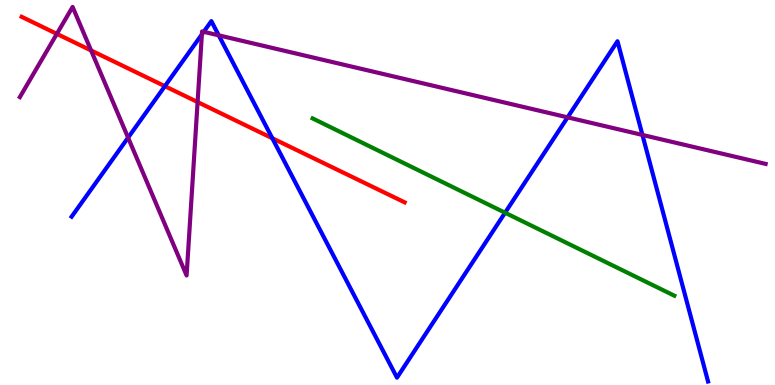[{'lines': ['blue', 'red'], 'intersections': [{'x': 2.13, 'y': 7.76}, {'x': 3.51, 'y': 6.41}]}, {'lines': ['green', 'red'], 'intersections': []}, {'lines': ['purple', 'red'], 'intersections': [{'x': 0.734, 'y': 9.12}, {'x': 1.18, 'y': 8.69}, {'x': 2.55, 'y': 7.35}]}, {'lines': ['blue', 'green'], 'intersections': [{'x': 6.52, 'y': 4.47}]}, {'lines': ['blue', 'purple'], 'intersections': [{'x': 1.65, 'y': 6.42}, {'x': 2.6, 'y': 9.11}, {'x': 2.63, 'y': 9.17}, {'x': 2.82, 'y': 9.08}, {'x': 7.32, 'y': 6.95}, {'x': 8.29, 'y': 6.5}]}, {'lines': ['green', 'purple'], 'intersections': []}]